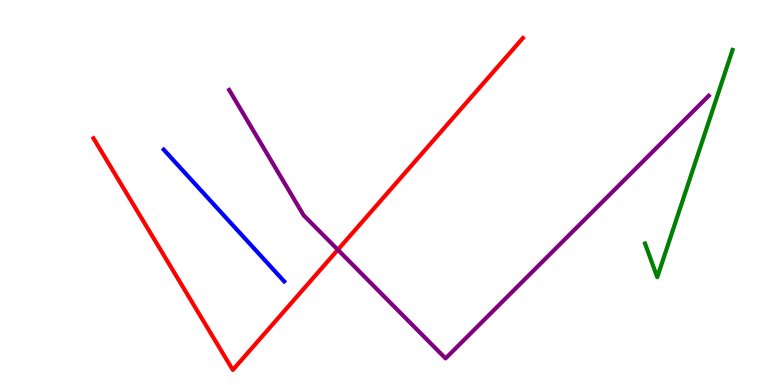[{'lines': ['blue', 'red'], 'intersections': []}, {'lines': ['green', 'red'], 'intersections': []}, {'lines': ['purple', 'red'], 'intersections': [{'x': 4.36, 'y': 3.51}]}, {'lines': ['blue', 'green'], 'intersections': []}, {'lines': ['blue', 'purple'], 'intersections': []}, {'lines': ['green', 'purple'], 'intersections': []}]